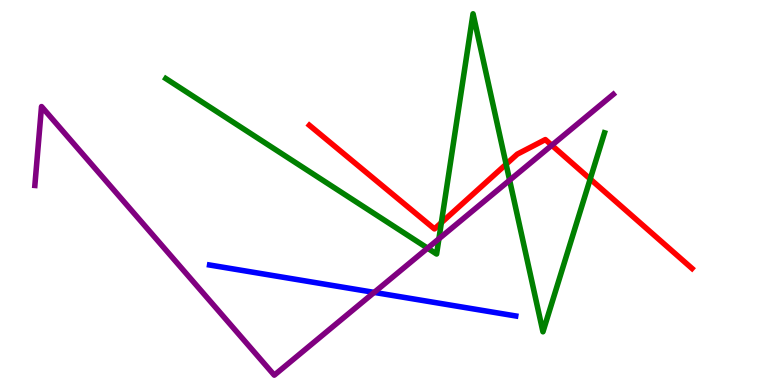[{'lines': ['blue', 'red'], 'intersections': []}, {'lines': ['green', 'red'], 'intersections': [{'x': 5.69, 'y': 4.22}, {'x': 6.53, 'y': 5.73}, {'x': 7.62, 'y': 5.35}]}, {'lines': ['purple', 'red'], 'intersections': [{'x': 7.12, 'y': 6.23}]}, {'lines': ['blue', 'green'], 'intersections': []}, {'lines': ['blue', 'purple'], 'intersections': [{'x': 4.83, 'y': 2.41}]}, {'lines': ['green', 'purple'], 'intersections': [{'x': 5.52, 'y': 3.55}, {'x': 5.66, 'y': 3.8}, {'x': 6.58, 'y': 5.32}]}]